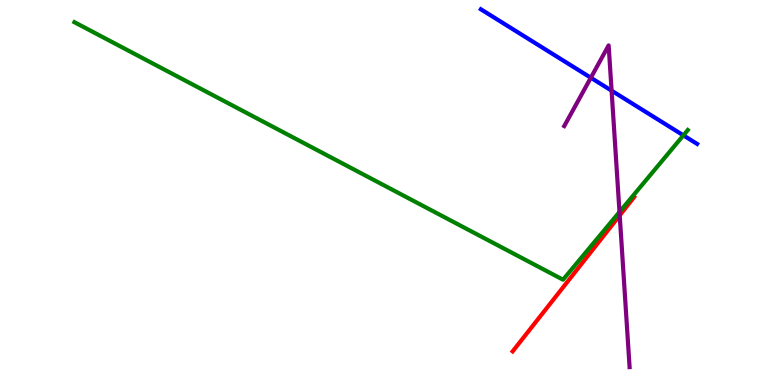[{'lines': ['blue', 'red'], 'intersections': []}, {'lines': ['green', 'red'], 'intersections': []}, {'lines': ['purple', 'red'], 'intersections': [{'x': 8.0, 'y': 4.41}]}, {'lines': ['blue', 'green'], 'intersections': [{'x': 8.82, 'y': 6.48}]}, {'lines': ['blue', 'purple'], 'intersections': [{'x': 7.62, 'y': 7.98}, {'x': 7.89, 'y': 7.65}]}, {'lines': ['green', 'purple'], 'intersections': [{'x': 7.99, 'y': 4.49}]}]